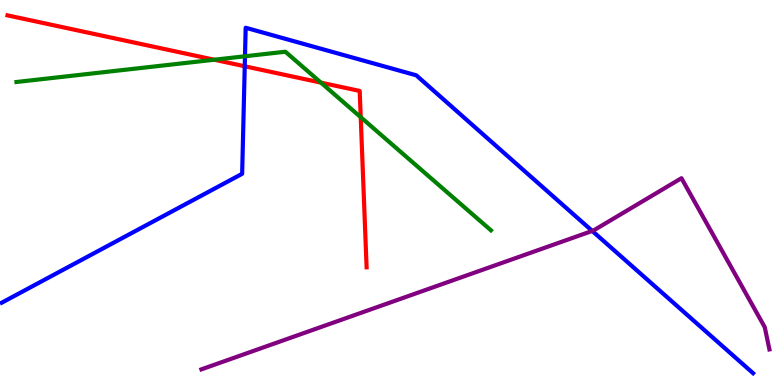[{'lines': ['blue', 'red'], 'intersections': [{'x': 3.16, 'y': 8.28}]}, {'lines': ['green', 'red'], 'intersections': [{'x': 2.76, 'y': 8.45}, {'x': 4.14, 'y': 7.85}, {'x': 4.65, 'y': 6.96}]}, {'lines': ['purple', 'red'], 'intersections': []}, {'lines': ['blue', 'green'], 'intersections': [{'x': 3.16, 'y': 8.54}]}, {'lines': ['blue', 'purple'], 'intersections': [{'x': 7.64, 'y': 4.0}]}, {'lines': ['green', 'purple'], 'intersections': []}]